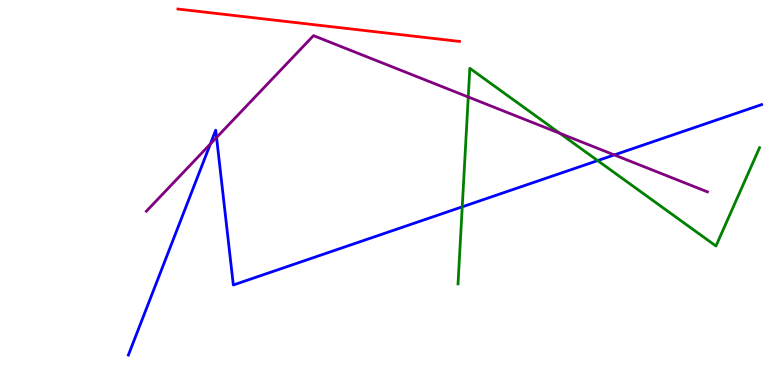[{'lines': ['blue', 'red'], 'intersections': []}, {'lines': ['green', 'red'], 'intersections': []}, {'lines': ['purple', 'red'], 'intersections': []}, {'lines': ['blue', 'green'], 'intersections': [{'x': 5.96, 'y': 4.63}, {'x': 7.71, 'y': 5.83}]}, {'lines': ['blue', 'purple'], 'intersections': [{'x': 2.71, 'y': 6.26}, {'x': 2.79, 'y': 6.43}, {'x': 7.93, 'y': 5.98}]}, {'lines': ['green', 'purple'], 'intersections': [{'x': 6.04, 'y': 7.48}, {'x': 7.22, 'y': 6.54}]}]